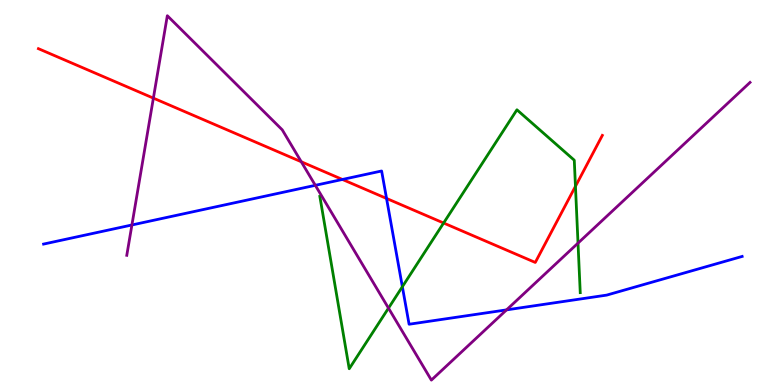[{'lines': ['blue', 'red'], 'intersections': [{'x': 4.42, 'y': 5.34}, {'x': 4.99, 'y': 4.85}]}, {'lines': ['green', 'red'], 'intersections': [{'x': 5.72, 'y': 4.21}, {'x': 7.43, 'y': 5.16}]}, {'lines': ['purple', 'red'], 'intersections': [{'x': 1.98, 'y': 7.45}, {'x': 3.89, 'y': 5.8}]}, {'lines': ['blue', 'green'], 'intersections': [{'x': 5.19, 'y': 2.55}]}, {'lines': ['blue', 'purple'], 'intersections': [{'x': 1.7, 'y': 4.16}, {'x': 4.07, 'y': 5.19}, {'x': 6.54, 'y': 1.95}]}, {'lines': ['green', 'purple'], 'intersections': [{'x': 5.01, 'y': 2.0}, {'x': 7.46, 'y': 3.69}]}]